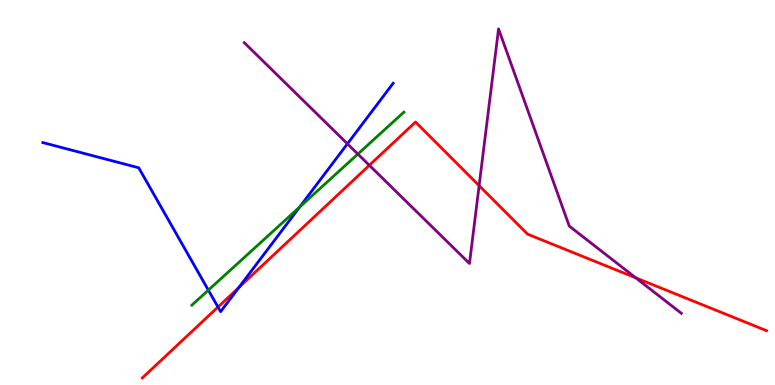[{'lines': ['blue', 'red'], 'intersections': [{'x': 2.81, 'y': 2.02}, {'x': 3.08, 'y': 2.53}]}, {'lines': ['green', 'red'], 'intersections': []}, {'lines': ['purple', 'red'], 'intersections': [{'x': 4.77, 'y': 5.71}, {'x': 6.18, 'y': 5.18}, {'x': 8.2, 'y': 2.78}]}, {'lines': ['blue', 'green'], 'intersections': [{'x': 2.69, 'y': 2.46}, {'x': 3.87, 'y': 4.62}]}, {'lines': ['blue', 'purple'], 'intersections': [{'x': 4.48, 'y': 6.26}]}, {'lines': ['green', 'purple'], 'intersections': [{'x': 4.62, 'y': 6.0}]}]